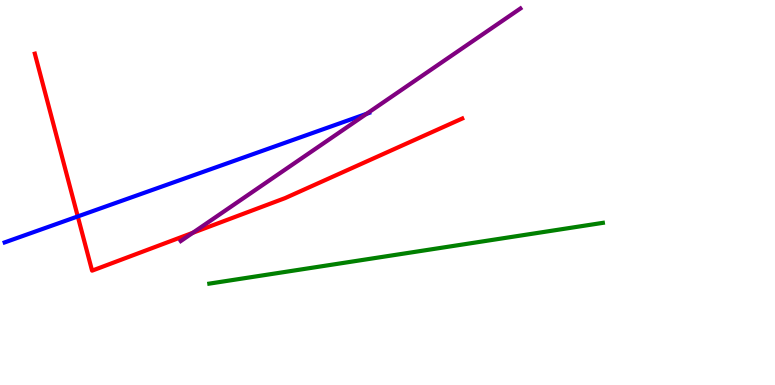[{'lines': ['blue', 'red'], 'intersections': [{'x': 1.0, 'y': 4.38}]}, {'lines': ['green', 'red'], 'intersections': []}, {'lines': ['purple', 'red'], 'intersections': [{'x': 2.49, 'y': 3.95}]}, {'lines': ['blue', 'green'], 'intersections': []}, {'lines': ['blue', 'purple'], 'intersections': [{'x': 4.73, 'y': 7.04}]}, {'lines': ['green', 'purple'], 'intersections': []}]